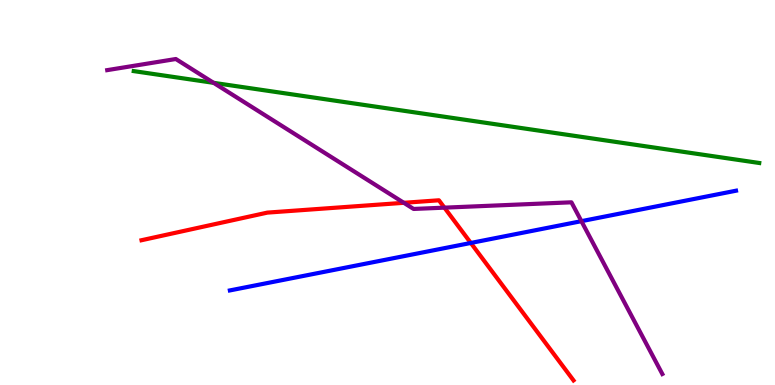[{'lines': ['blue', 'red'], 'intersections': [{'x': 6.07, 'y': 3.69}]}, {'lines': ['green', 'red'], 'intersections': []}, {'lines': ['purple', 'red'], 'intersections': [{'x': 5.21, 'y': 4.73}, {'x': 5.73, 'y': 4.61}]}, {'lines': ['blue', 'green'], 'intersections': []}, {'lines': ['blue', 'purple'], 'intersections': [{'x': 7.5, 'y': 4.26}]}, {'lines': ['green', 'purple'], 'intersections': [{'x': 2.76, 'y': 7.85}]}]